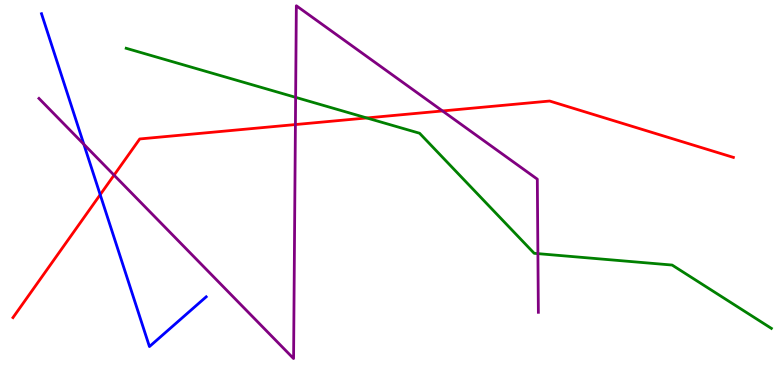[{'lines': ['blue', 'red'], 'intersections': [{'x': 1.29, 'y': 4.94}]}, {'lines': ['green', 'red'], 'intersections': [{'x': 4.73, 'y': 6.94}]}, {'lines': ['purple', 'red'], 'intersections': [{'x': 1.47, 'y': 5.45}, {'x': 3.81, 'y': 6.76}, {'x': 5.71, 'y': 7.12}]}, {'lines': ['blue', 'green'], 'intersections': []}, {'lines': ['blue', 'purple'], 'intersections': [{'x': 1.08, 'y': 6.25}]}, {'lines': ['green', 'purple'], 'intersections': [{'x': 3.81, 'y': 7.47}, {'x': 6.94, 'y': 3.41}]}]